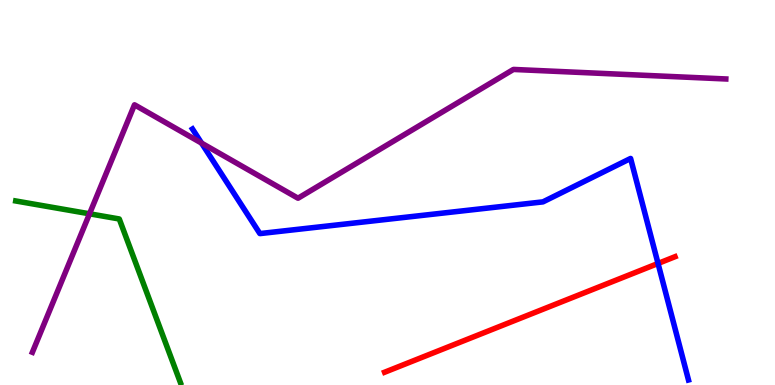[{'lines': ['blue', 'red'], 'intersections': [{'x': 8.49, 'y': 3.16}]}, {'lines': ['green', 'red'], 'intersections': []}, {'lines': ['purple', 'red'], 'intersections': []}, {'lines': ['blue', 'green'], 'intersections': []}, {'lines': ['blue', 'purple'], 'intersections': [{'x': 2.6, 'y': 6.28}]}, {'lines': ['green', 'purple'], 'intersections': [{'x': 1.16, 'y': 4.45}]}]